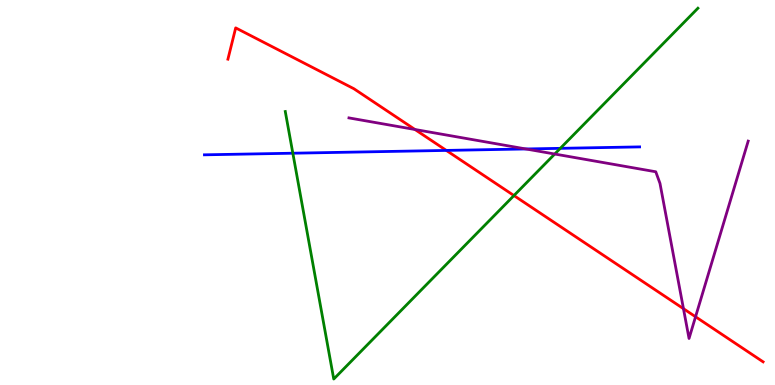[{'lines': ['blue', 'red'], 'intersections': [{'x': 5.76, 'y': 6.09}]}, {'lines': ['green', 'red'], 'intersections': [{'x': 6.63, 'y': 4.92}]}, {'lines': ['purple', 'red'], 'intersections': [{'x': 5.35, 'y': 6.64}, {'x': 8.82, 'y': 1.98}, {'x': 8.97, 'y': 1.77}]}, {'lines': ['blue', 'green'], 'intersections': [{'x': 3.78, 'y': 6.02}, {'x': 7.23, 'y': 6.15}]}, {'lines': ['blue', 'purple'], 'intersections': [{'x': 6.79, 'y': 6.13}]}, {'lines': ['green', 'purple'], 'intersections': [{'x': 7.16, 'y': 6.0}]}]